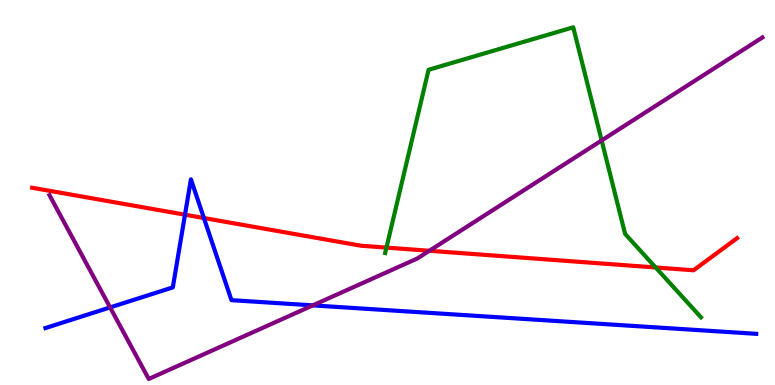[{'lines': ['blue', 'red'], 'intersections': [{'x': 2.39, 'y': 4.42}, {'x': 2.63, 'y': 4.34}]}, {'lines': ['green', 'red'], 'intersections': [{'x': 4.99, 'y': 3.57}, {'x': 8.46, 'y': 3.05}]}, {'lines': ['purple', 'red'], 'intersections': [{'x': 5.54, 'y': 3.49}]}, {'lines': ['blue', 'green'], 'intersections': []}, {'lines': ['blue', 'purple'], 'intersections': [{'x': 1.42, 'y': 2.02}, {'x': 4.04, 'y': 2.07}]}, {'lines': ['green', 'purple'], 'intersections': [{'x': 7.76, 'y': 6.35}]}]